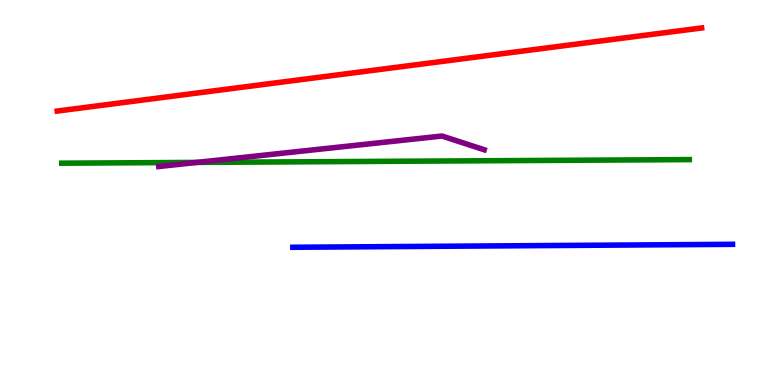[{'lines': ['blue', 'red'], 'intersections': []}, {'lines': ['green', 'red'], 'intersections': []}, {'lines': ['purple', 'red'], 'intersections': []}, {'lines': ['blue', 'green'], 'intersections': []}, {'lines': ['blue', 'purple'], 'intersections': []}, {'lines': ['green', 'purple'], 'intersections': [{'x': 2.54, 'y': 5.78}]}]